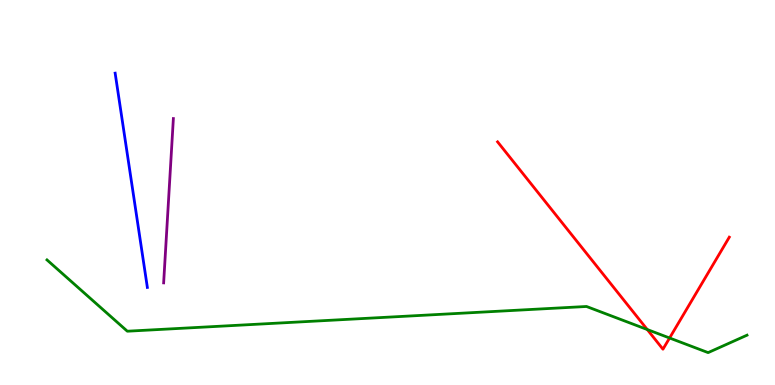[{'lines': ['blue', 'red'], 'intersections': []}, {'lines': ['green', 'red'], 'intersections': [{'x': 8.35, 'y': 1.44}, {'x': 8.64, 'y': 1.22}]}, {'lines': ['purple', 'red'], 'intersections': []}, {'lines': ['blue', 'green'], 'intersections': []}, {'lines': ['blue', 'purple'], 'intersections': []}, {'lines': ['green', 'purple'], 'intersections': []}]